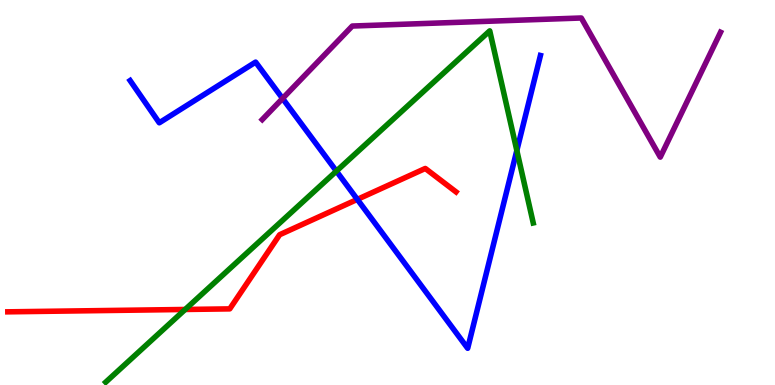[{'lines': ['blue', 'red'], 'intersections': [{'x': 4.61, 'y': 4.82}]}, {'lines': ['green', 'red'], 'intersections': [{'x': 2.39, 'y': 1.96}]}, {'lines': ['purple', 'red'], 'intersections': []}, {'lines': ['blue', 'green'], 'intersections': [{'x': 4.34, 'y': 5.56}, {'x': 6.67, 'y': 6.09}]}, {'lines': ['blue', 'purple'], 'intersections': [{'x': 3.65, 'y': 7.44}]}, {'lines': ['green', 'purple'], 'intersections': []}]